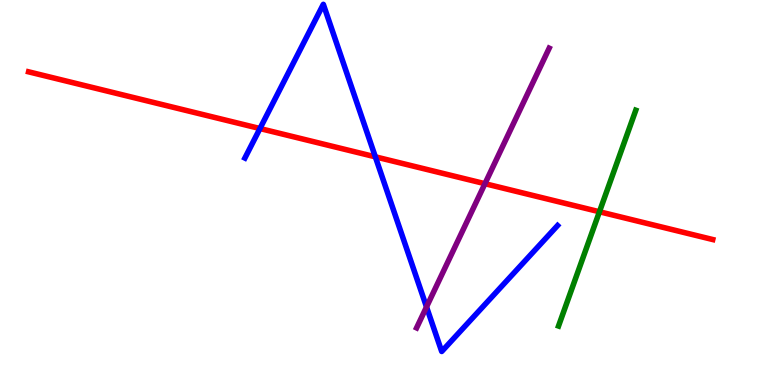[{'lines': ['blue', 'red'], 'intersections': [{'x': 3.35, 'y': 6.66}, {'x': 4.84, 'y': 5.93}]}, {'lines': ['green', 'red'], 'intersections': [{'x': 7.73, 'y': 4.5}]}, {'lines': ['purple', 'red'], 'intersections': [{'x': 6.26, 'y': 5.23}]}, {'lines': ['blue', 'green'], 'intersections': []}, {'lines': ['blue', 'purple'], 'intersections': [{'x': 5.5, 'y': 2.03}]}, {'lines': ['green', 'purple'], 'intersections': []}]